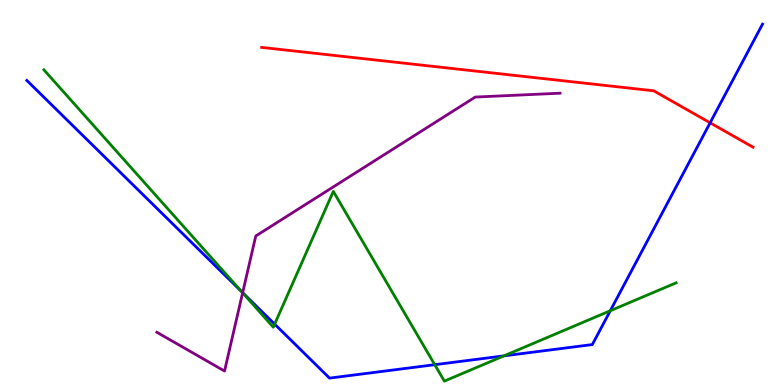[{'lines': ['blue', 'red'], 'intersections': [{'x': 9.16, 'y': 6.81}]}, {'lines': ['green', 'red'], 'intersections': []}, {'lines': ['purple', 'red'], 'intersections': []}, {'lines': ['blue', 'green'], 'intersections': [{'x': 3.12, 'y': 2.43}, {'x': 3.54, 'y': 1.58}, {'x': 5.61, 'y': 0.528}, {'x': 6.5, 'y': 0.757}, {'x': 7.87, 'y': 1.93}]}, {'lines': ['blue', 'purple'], 'intersections': [{'x': 3.13, 'y': 2.4}]}, {'lines': ['green', 'purple'], 'intersections': [{'x': 3.13, 'y': 2.39}]}]